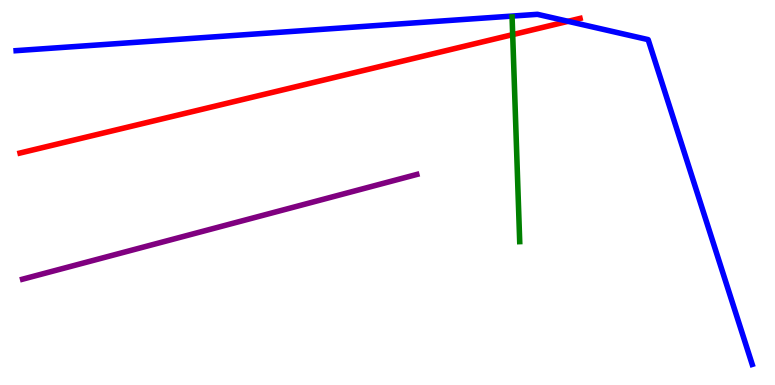[{'lines': ['blue', 'red'], 'intersections': [{'x': 7.33, 'y': 9.45}]}, {'lines': ['green', 'red'], 'intersections': [{'x': 6.62, 'y': 9.1}]}, {'lines': ['purple', 'red'], 'intersections': []}, {'lines': ['blue', 'green'], 'intersections': []}, {'lines': ['blue', 'purple'], 'intersections': []}, {'lines': ['green', 'purple'], 'intersections': []}]